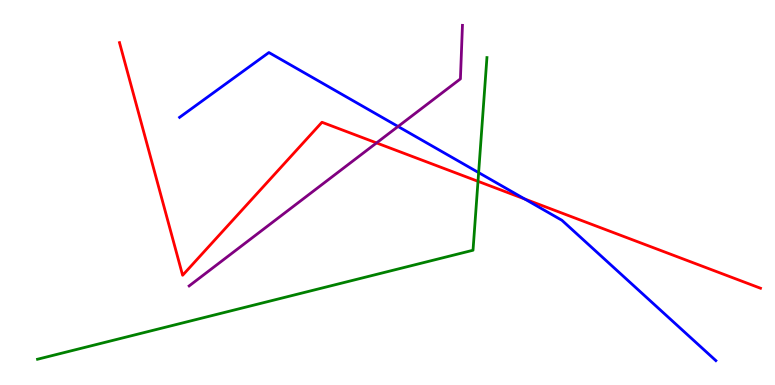[{'lines': ['blue', 'red'], 'intersections': [{'x': 6.77, 'y': 4.83}]}, {'lines': ['green', 'red'], 'intersections': [{'x': 6.17, 'y': 5.29}]}, {'lines': ['purple', 'red'], 'intersections': [{'x': 4.86, 'y': 6.29}]}, {'lines': ['blue', 'green'], 'intersections': [{'x': 6.18, 'y': 5.52}]}, {'lines': ['blue', 'purple'], 'intersections': [{'x': 5.14, 'y': 6.71}]}, {'lines': ['green', 'purple'], 'intersections': []}]